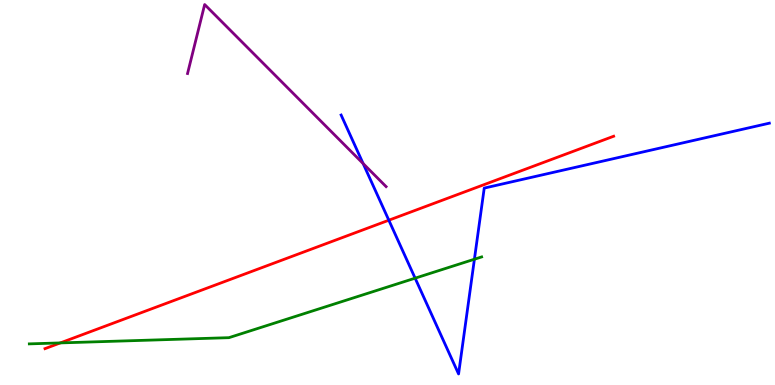[{'lines': ['blue', 'red'], 'intersections': [{'x': 5.02, 'y': 4.28}]}, {'lines': ['green', 'red'], 'intersections': [{'x': 0.779, 'y': 1.09}]}, {'lines': ['purple', 'red'], 'intersections': []}, {'lines': ['blue', 'green'], 'intersections': [{'x': 5.36, 'y': 2.77}, {'x': 6.12, 'y': 3.27}]}, {'lines': ['blue', 'purple'], 'intersections': [{'x': 4.69, 'y': 5.75}]}, {'lines': ['green', 'purple'], 'intersections': []}]